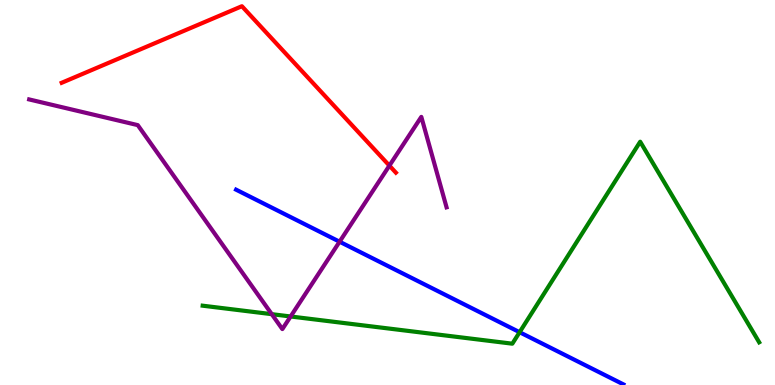[{'lines': ['blue', 'red'], 'intersections': []}, {'lines': ['green', 'red'], 'intersections': []}, {'lines': ['purple', 'red'], 'intersections': [{'x': 5.02, 'y': 5.7}]}, {'lines': ['blue', 'green'], 'intersections': [{'x': 6.7, 'y': 1.37}]}, {'lines': ['blue', 'purple'], 'intersections': [{'x': 4.38, 'y': 3.72}]}, {'lines': ['green', 'purple'], 'intersections': [{'x': 3.51, 'y': 1.84}, {'x': 3.75, 'y': 1.78}]}]